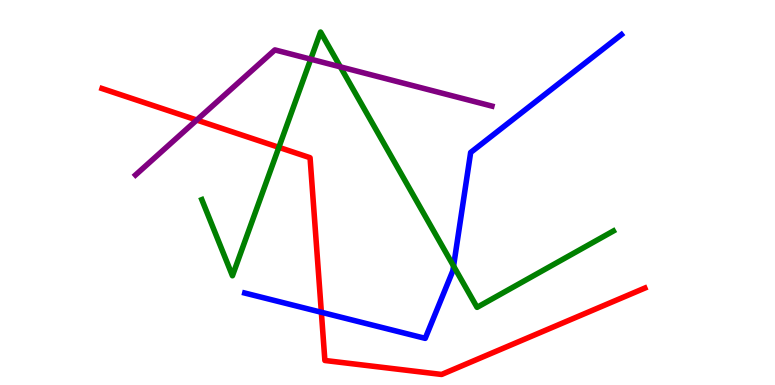[{'lines': ['blue', 'red'], 'intersections': [{'x': 4.15, 'y': 1.89}]}, {'lines': ['green', 'red'], 'intersections': [{'x': 3.6, 'y': 6.17}]}, {'lines': ['purple', 'red'], 'intersections': [{'x': 2.54, 'y': 6.88}]}, {'lines': ['blue', 'green'], 'intersections': [{'x': 5.85, 'y': 3.09}]}, {'lines': ['blue', 'purple'], 'intersections': []}, {'lines': ['green', 'purple'], 'intersections': [{'x': 4.01, 'y': 8.46}, {'x': 4.39, 'y': 8.26}]}]